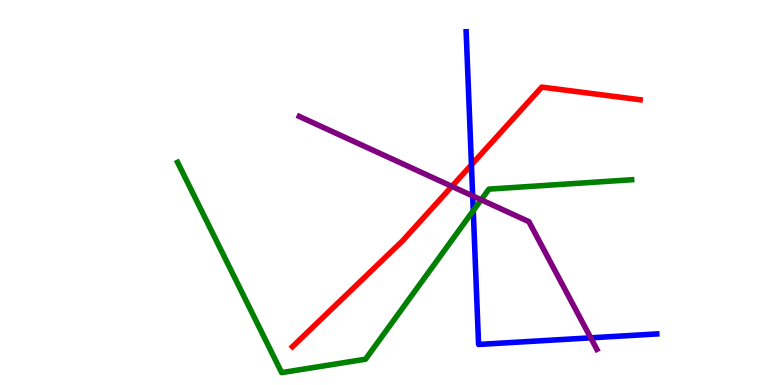[{'lines': ['blue', 'red'], 'intersections': [{'x': 6.08, 'y': 5.72}]}, {'lines': ['green', 'red'], 'intersections': []}, {'lines': ['purple', 'red'], 'intersections': [{'x': 5.83, 'y': 5.16}]}, {'lines': ['blue', 'green'], 'intersections': [{'x': 6.11, 'y': 4.53}]}, {'lines': ['blue', 'purple'], 'intersections': [{'x': 6.1, 'y': 4.91}, {'x': 7.62, 'y': 1.23}]}, {'lines': ['green', 'purple'], 'intersections': [{'x': 6.21, 'y': 4.81}]}]